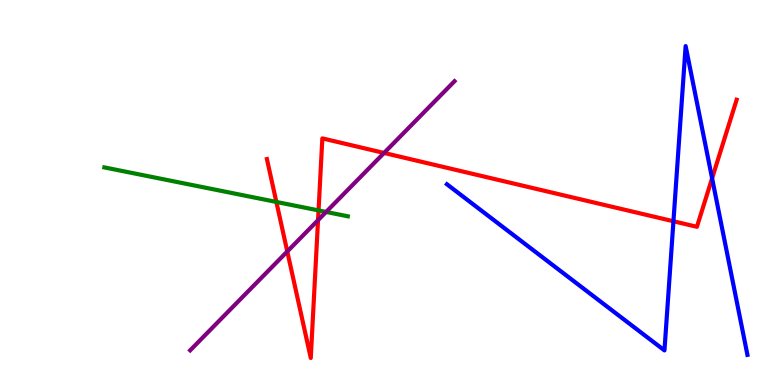[{'lines': ['blue', 'red'], 'intersections': [{'x': 8.69, 'y': 4.25}, {'x': 9.19, 'y': 5.37}]}, {'lines': ['green', 'red'], 'intersections': [{'x': 3.57, 'y': 4.75}, {'x': 4.11, 'y': 4.53}]}, {'lines': ['purple', 'red'], 'intersections': [{'x': 3.71, 'y': 3.47}, {'x': 4.1, 'y': 4.28}, {'x': 4.96, 'y': 6.03}]}, {'lines': ['blue', 'green'], 'intersections': []}, {'lines': ['blue', 'purple'], 'intersections': []}, {'lines': ['green', 'purple'], 'intersections': [{'x': 4.21, 'y': 4.5}]}]